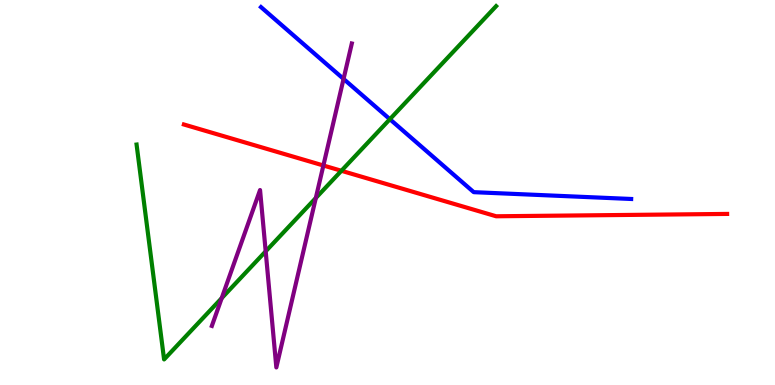[{'lines': ['blue', 'red'], 'intersections': []}, {'lines': ['green', 'red'], 'intersections': [{'x': 4.41, 'y': 5.56}]}, {'lines': ['purple', 'red'], 'intersections': [{'x': 4.17, 'y': 5.7}]}, {'lines': ['blue', 'green'], 'intersections': [{'x': 5.03, 'y': 6.9}]}, {'lines': ['blue', 'purple'], 'intersections': [{'x': 4.43, 'y': 7.95}]}, {'lines': ['green', 'purple'], 'intersections': [{'x': 2.86, 'y': 2.26}, {'x': 3.43, 'y': 3.47}, {'x': 4.08, 'y': 4.86}]}]